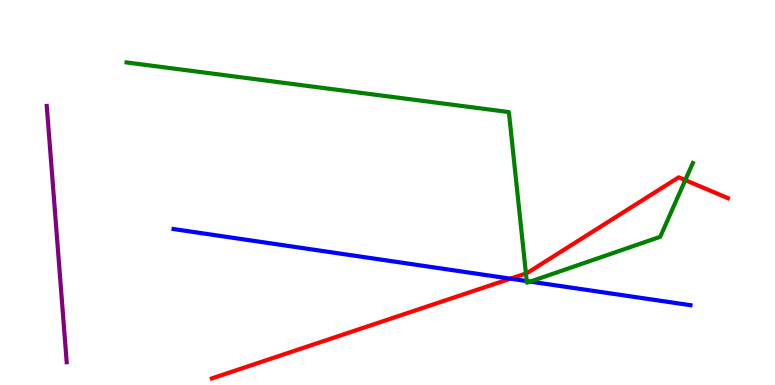[{'lines': ['blue', 'red'], 'intersections': [{'x': 6.59, 'y': 2.76}]}, {'lines': ['green', 'red'], 'intersections': [{'x': 6.79, 'y': 2.9}, {'x': 8.84, 'y': 5.32}]}, {'lines': ['purple', 'red'], 'intersections': []}, {'lines': ['blue', 'green'], 'intersections': [{'x': 6.8, 'y': 2.7}, {'x': 6.84, 'y': 2.69}]}, {'lines': ['blue', 'purple'], 'intersections': []}, {'lines': ['green', 'purple'], 'intersections': []}]